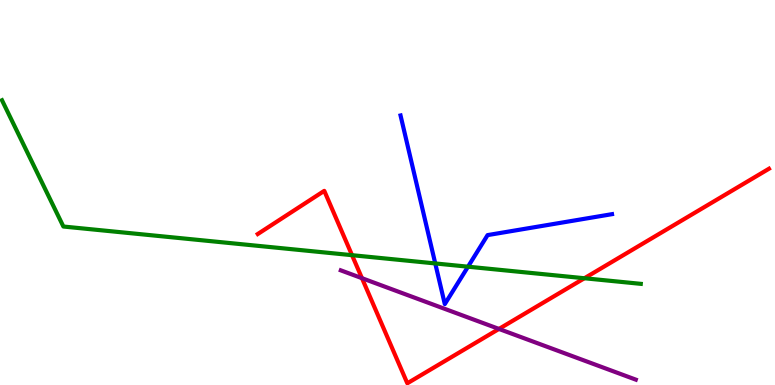[{'lines': ['blue', 'red'], 'intersections': []}, {'lines': ['green', 'red'], 'intersections': [{'x': 4.54, 'y': 3.37}, {'x': 7.54, 'y': 2.77}]}, {'lines': ['purple', 'red'], 'intersections': [{'x': 4.67, 'y': 2.77}, {'x': 6.44, 'y': 1.46}]}, {'lines': ['blue', 'green'], 'intersections': [{'x': 5.62, 'y': 3.16}, {'x': 6.04, 'y': 3.07}]}, {'lines': ['blue', 'purple'], 'intersections': []}, {'lines': ['green', 'purple'], 'intersections': []}]